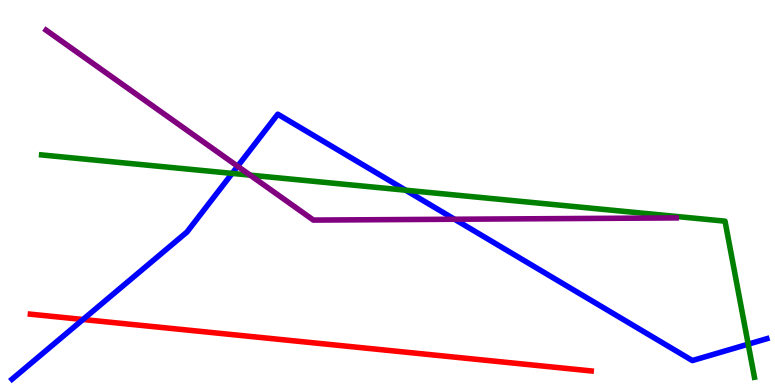[{'lines': ['blue', 'red'], 'intersections': [{'x': 1.07, 'y': 1.7}]}, {'lines': ['green', 'red'], 'intersections': []}, {'lines': ['purple', 'red'], 'intersections': []}, {'lines': ['blue', 'green'], 'intersections': [{'x': 3.0, 'y': 5.5}, {'x': 5.23, 'y': 5.06}, {'x': 9.65, 'y': 1.06}]}, {'lines': ['blue', 'purple'], 'intersections': [{'x': 3.07, 'y': 5.68}, {'x': 5.87, 'y': 4.31}]}, {'lines': ['green', 'purple'], 'intersections': [{'x': 3.23, 'y': 5.45}]}]